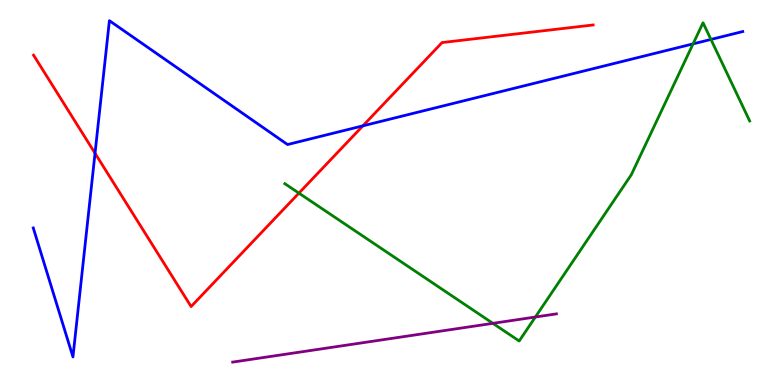[{'lines': ['blue', 'red'], 'intersections': [{'x': 1.23, 'y': 6.02}, {'x': 4.68, 'y': 6.73}]}, {'lines': ['green', 'red'], 'intersections': [{'x': 3.86, 'y': 4.98}]}, {'lines': ['purple', 'red'], 'intersections': []}, {'lines': ['blue', 'green'], 'intersections': [{'x': 8.94, 'y': 8.86}, {'x': 9.17, 'y': 8.98}]}, {'lines': ['blue', 'purple'], 'intersections': []}, {'lines': ['green', 'purple'], 'intersections': [{'x': 6.36, 'y': 1.6}, {'x': 6.91, 'y': 1.77}]}]